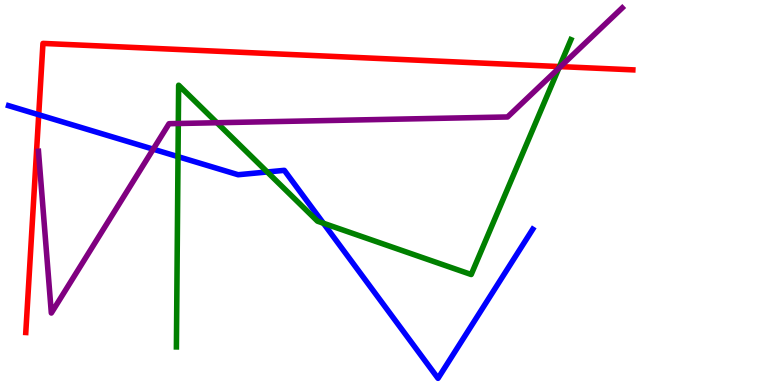[{'lines': ['blue', 'red'], 'intersections': [{'x': 0.5, 'y': 7.02}]}, {'lines': ['green', 'red'], 'intersections': [{'x': 7.22, 'y': 8.27}]}, {'lines': ['purple', 'red'], 'intersections': [{'x': 7.23, 'y': 8.27}]}, {'lines': ['blue', 'green'], 'intersections': [{'x': 2.3, 'y': 5.93}, {'x': 3.45, 'y': 5.53}, {'x': 4.17, 'y': 4.2}]}, {'lines': ['blue', 'purple'], 'intersections': [{'x': 1.98, 'y': 6.13}]}, {'lines': ['green', 'purple'], 'intersections': [{'x': 2.3, 'y': 6.79}, {'x': 2.8, 'y': 6.81}, {'x': 7.21, 'y': 8.23}]}]